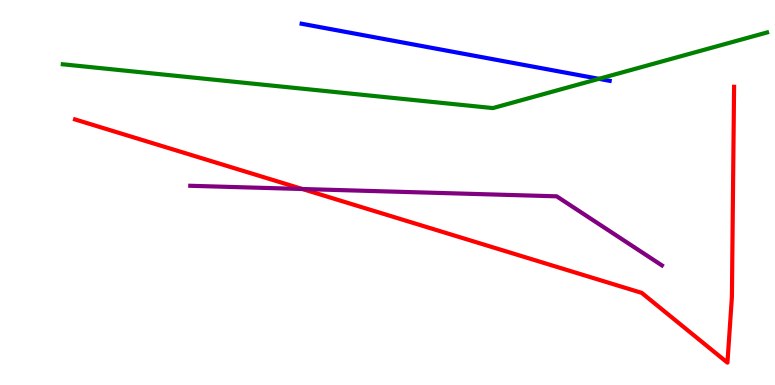[{'lines': ['blue', 'red'], 'intersections': []}, {'lines': ['green', 'red'], 'intersections': []}, {'lines': ['purple', 'red'], 'intersections': [{'x': 3.9, 'y': 5.09}]}, {'lines': ['blue', 'green'], 'intersections': [{'x': 7.73, 'y': 7.95}]}, {'lines': ['blue', 'purple'], 'intersections': []}, {'lines': ['green', 'purple'], 'intersections': []}]